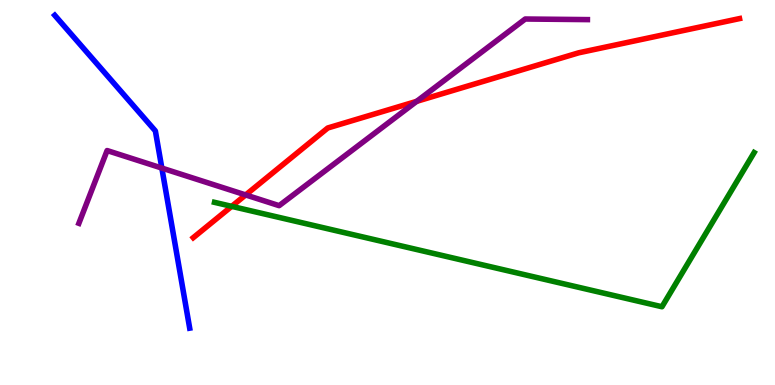[{'lines': ['blue', 'red'], 'intersections': []}, {'lines': ['green', 'red'], 'intersections': [{'x': 2.99, 'y': 4.64}]}, {'lines': ['purple', 'red'], 'intersections': [{'x': 3.17, 'y': 4.94}, {'x': 5.38, 'y': 7.37}]}, {'lines': ['blue', 'green'], 'intersections': []}, {'lines': ['blue', 'purple'], 'intersections': [{'x': 2.09, 'y': 5.63}]}, {'lines': ['green', 'purple'], 'intersections': []}]